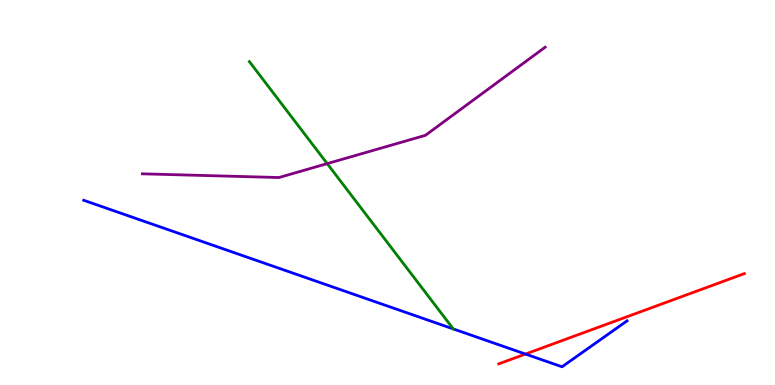[{'lines': ['blue', 'red'], 'intersections': [{'x': 6.78, 'y': 0.804}]}, {'lines': ['green', 'red'], 'intersections': []}, {'lines': ['purple', 'red'], 'intersections': []}, {'lines': ['blue', 'green'], 'intersections': []}, {'lines': ['blue', 'purple'], 'intersections': []}, {'lines': ['green', 'purple'], 'intersections': [{'x': 4.22, 'y': 5.75}]}]